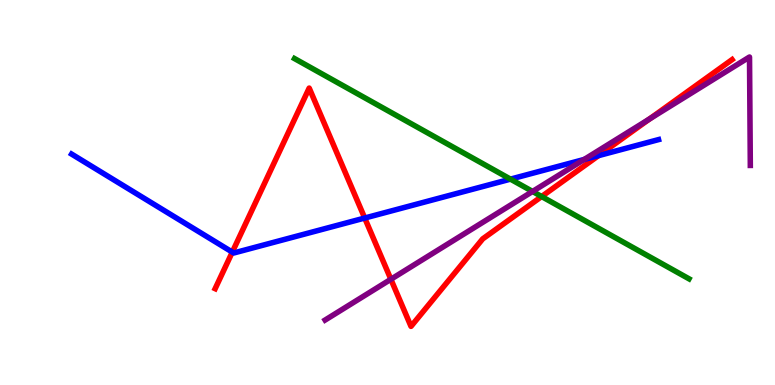[{'lines': ['blue', 'red'], 'intersections': [{'x': 3.0, 'y': 3.45}, {'x': 4.71, 'y': 4.34}, {'x': 7.72, 'y': 5.96}]}, {'lines': ['green', 'red'], 'intersections': [{'x': 6.99, 'y': 4.9}]}, {'lines': ['purple', 'red'], 'intersections': [{'x': 5.04, 'y': 2.75}, {'x': 8.38, 'y': 6.91}]}, {'lines': ['blue', 'green'], 'intersections': [{'x': 6.59, 'y': 5.35}]}, {'lines': ['blue', 'purple'], 'intersections': [{'x': 7.54, 'y': 5.86}]}, {'lines': ['green', 'purple'], 'intersections': [{'x': 6.87, 'y': 5.03}]}]